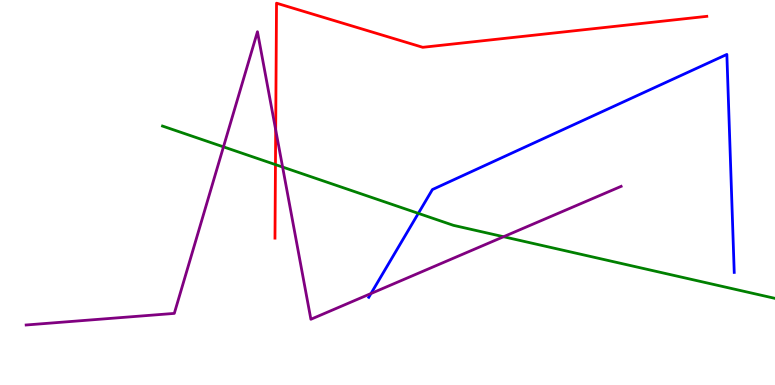[{'lines': ['blue', 'red'], 'intersections': []}, {'lines': ['green', 'red'], 'intersections': [{'x': 3.55, 'y': 5.72}]}, {'lines': ['purple', 'red'], 'intersections': [{'x': 3.56, 'y': 6.63}]}, {'lines': ['blue', 'green'], 'intersections': [{'x': 5.4, 'y': 4.46}]}, {'lines': ['blue', 'purple'], 'intersections': [{'x': 4.79, 'y': 2.38}]}, {'lines': ['green', 'purple'], 'intersections': [{'x': 2.88, 'y': 6.19}, {'x': 3.65, 'y': 5.66}, {'x': 6.5, 'y': 3.85}]}]